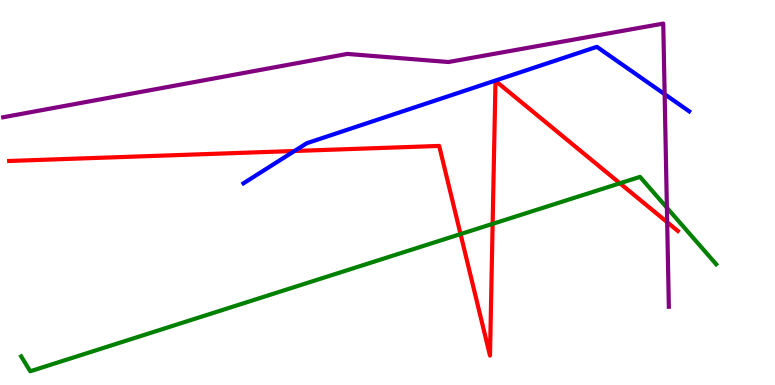[{'lines': ['blue', 'red'], 'intersections': [{'x': 3.8, 'y': 6.08}]}, {'lines': ['green', 'red'], 'intersections': [{'x': 5.94, 'y': 3.92}, {'x': 6.36, 'y': 4.19}, {'x': 8.0, 'y': 5.24}]}, {'lines': ['purple', 'red'], 'intersections': [{'x': 8.61, 'y': 4.23}]}, {'lines': ['blue', 'green'], 'intersections': []}, {'lines': ['blue', 'purple'], 'intersections': [{'x': 8.58, 'y': 7.55}]}, {'lines': ['green', 'purple'], 'intersections': [{'x': 8.6, 'y': 4.61}]}]